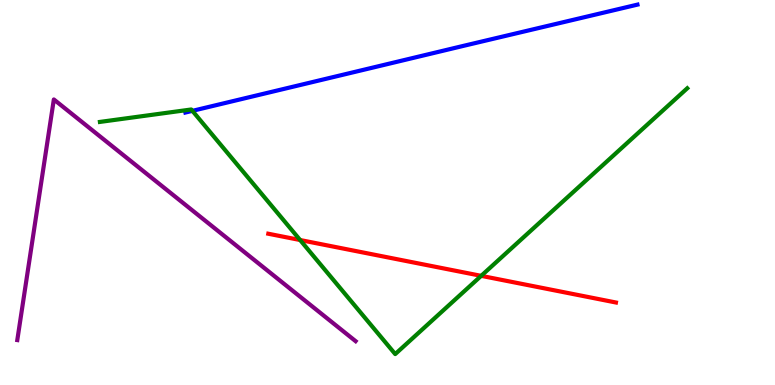[{'lines': ['blue', 'red'], 'intersections': []}, {'lines': ['green', 'red'], 'intersections': [{'x': 3.87, 'y': 3.77}, {'x': 6.21, 'y': 2.84}]}, {'lines': ['purple', 'red'], 'intersections': []}, {'lines': ['blue', 'green'], 'intersections': [{'x': 2.48, 'y': 7.12}]}, {'lines': ['blue', 'purple'], 'intersections': []}, {'lines': ['green', 'purple'], 'intersections': []}]